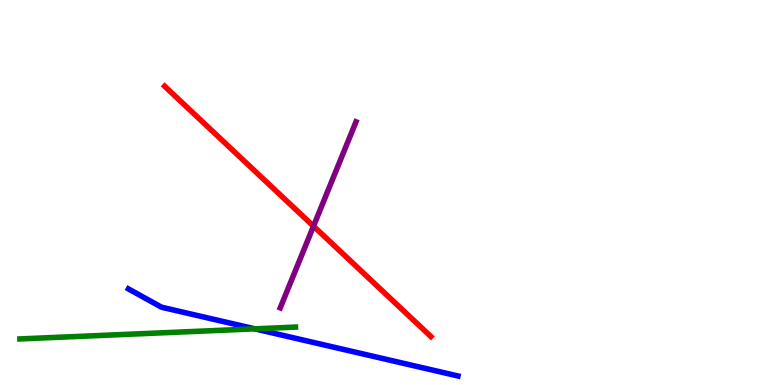[{'lines': ['blue', 'red'], 'intersections': []}, {'lines': ['green', 'red'], 'intersections': []}, {'lines': ['purple', 'red'], 'intersections': [{'x': 4.05, 'y': 4.13}]}, {'lines': ['blue', 'green'], 'intersections': [{'x': 3.29, 'y': 1.46}]}, {'lines': ['blue', 'purple'], 'intersections': []}, {'lines': ['green', 'purple'], 'intersections': []}]